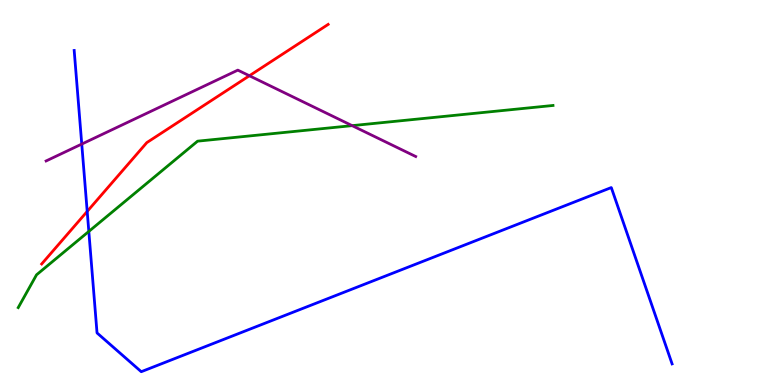[{'lines': ['blue', 'red'], 'intersections': [{'x': 1.13, 'y': 4.51}]}, {'lines': ['green', 'red'], 'intersections': []}, {'lines': ['purple', 'red'], 'intersections': [{'x': 3.22, 'y': 8.03}]}, {'lines': ['blue', 'green'], 'intersections': [{'x': 1.15, 'y': 3.99}]}, {'lines': ['blue', 'purple'], 'intersections': [{'x': 1.05, 'y': 6.26}]}, {'lines': ['green', 'purple'], 'intersections': [{'x': 4.54, 'y': 6.74}]}]